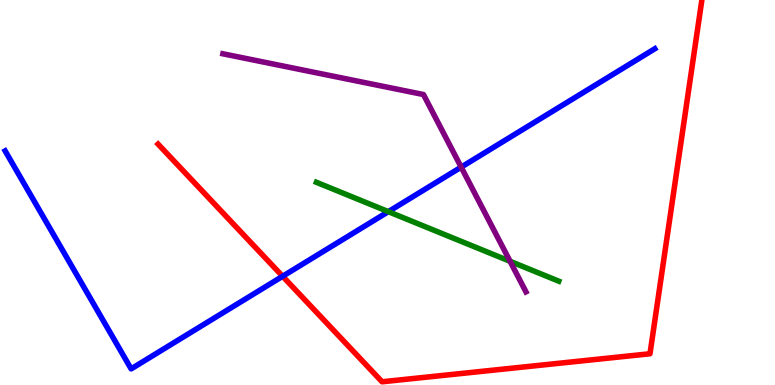[{'lines': ['blue', 'red'], 'intersections': [{'x': 3.65, 'y': 2.82}]}, {'lines': ['green', 'red'], 'intersections': []}, {'lines': ['purple', 'red'], 'intersections': []}, {'lines': ['blue', 'green'], 'intersections': [{'x': 5.01, 'y': 4.5}]}, {'lines': ['blue', 'purple'], 'intersections': [{'x': 5.95, 'y': 5.66}]}, {'lines': ['green', 'purple'], 'intersections': [{'x': 6.58, 'y': 3.21}]}]